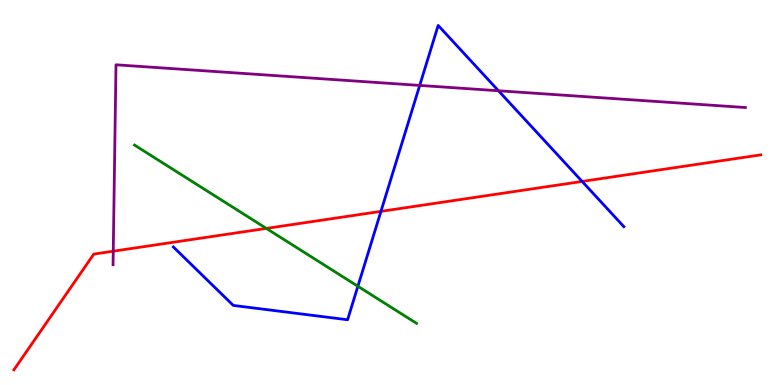[{'lines': ['blue', 'red'], 'intersections': [{'x': 4.92, 'y': 4.51}, {'x': 7.51, 'y': 5.29}]}, {'lines': ['green', 'red'], 'intersections': [{'x': 3.44, 'y': 4.07}]}, {'lines': ['purple', 'red'], 'intersections': [{'x': 1.46, 'y': 3.48}]}, {'lines': ['blue', 'green'], 'intersections': [{'x': 4.62, 'y': 2.56}]}, {'lines': ['blue', 'purple'], 'intersections': [{'x': 5.42, 'y': 7.78}, {'x': 6.43, 'y': 7.64}]}, {'lines': ['green', 'purple'], 'intersections': []}]